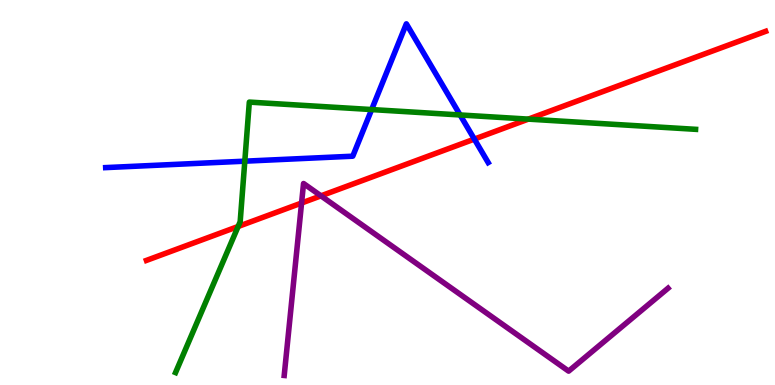[{'lines': ['blue', 'red'], 'intersections': [{'x': 6.12, 'y': 6.39}]}, {'lines': ['green', 'red'], 'intersections': [{'x': 3.07, 'y': 4.12}, {'x': 6.82, 'y': 6.91}]}, {'lines': ['purple', 'red'], 'intersections': [{'x': 3.89, 'y': 4.73}, {'x': 4.14, 'y': 4.91}]}, {'lines': ['blue', 'green'], 'intersections': [{'x': 3.16, 'y': 5.81}, {'x': 4.8, 'y': 7.15}, {'x': 5.94, 'y': 7.01}]}, {'lines': ['blue', 'purple'], 'intersections': []}, {'lines': ['green', 'purple'], 'intersections': []}]